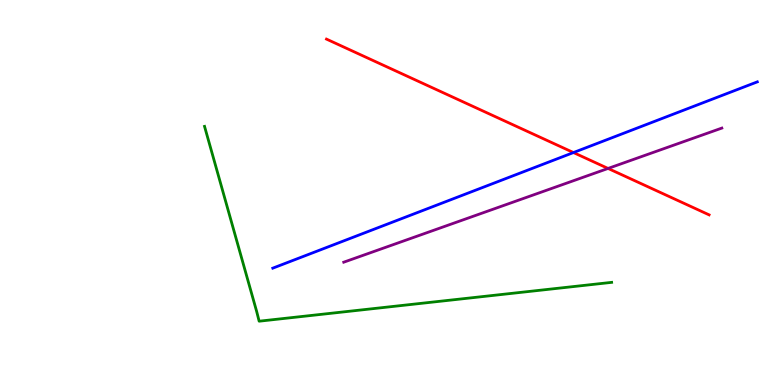[{'lines': ['blue', 'red'], 'intersections': [{'x': 7.4, 'y': 6.04}]}, {'lines': ['green', 'red'], 'intersections': []}, {'lines': ['purple', 'red'], 'intersections': [{'x': 7.85, 'y': 5.62}]}, {'lines': ['blue', 'green'], 'intersections': []}, {'lines': ['blue', 'purple'], 'intersections': []}, {'lines': ['green', 'purple'], 'intersections': []}]